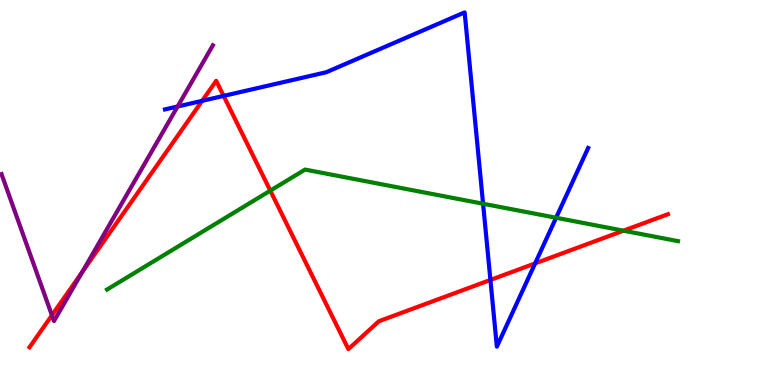[{'lines': ['blue', 'red'], 'intersections': [{'x': 2.61, 'y': 7.38}, {'x': 2.89, 'y': 7.51}, {'x': 6.33, 'y': 2.73}, {'x': 6.9, 'y': 3.16}]}, {'lines': ['green', 'red'], 'intersections': [{'x': 3.49, 'y': 5.05}, {'x': 8.04, 'y': 4.01}]}, {'lines': ['purple', 'red'], 'intersections': [{'x': 0.67, 'y': 1.81}, {'x': 1.06, 'y': 2.94}]}, {'lines': ['blue', 'green'], 'intersections': [{'x': 6.23, 'y': 4.71}, {'x': 7.18, 'y': 4.34}]}, {'lines': ['blue', 'purple'], 'intersections': [{'x': 2.29, 'y': 7.23}]}, {'lines': ['green', 'purple'], 'intersections': []}]